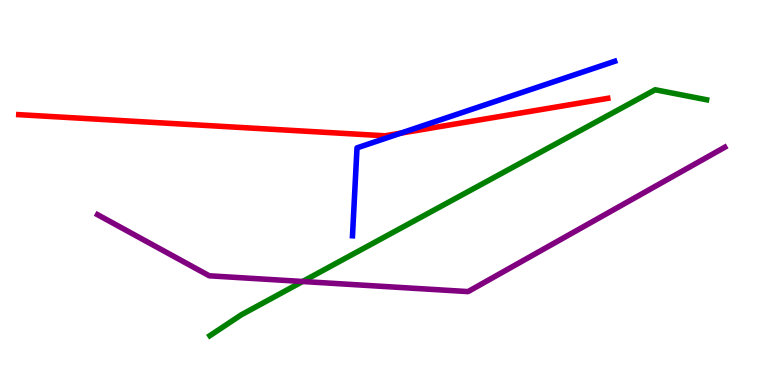[{'lines': ['blue', 'red'], 'intersections': [{'x': 5.17, 'y': 6.54}]}, {'lines': ['green', 'red'], 'intersections': []}, {'lines': ['purple', 'red'], 'intersections': []}, {'lines': ['blue', 'green'], 'intersections': []}, {'lines': ['blue', 'purple'], 'intersections': []}, {'lines': ['green', 'purple'], 'intersections': [{'x': 3.9, 'y': 2.69}]}]